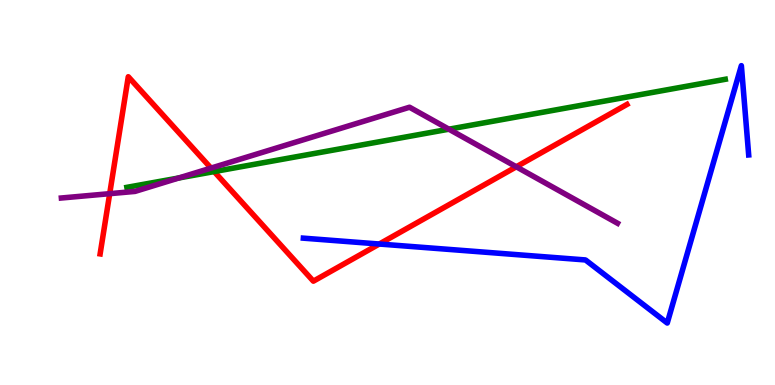[{'lines': ['blue', 'red'], 'intersections': [{'x': 4.89, 'y': 3.66}]}, {'lines': ['green', 'red'], 'intersections': [{'x': 2.76, 'y': 5.54}]}, {'lines': ['purple', 'red'], 'intersections': [{'x': 1.42, 'y': 4.97}, {'x': 2.72, 'y': 5.63}, {'x': 6.66, 'y': 5.67}]}, {'lines': ['blue', 'green'], 'intersections': []}, {'lines': ['blue', 'purple'], 'intersections': []}, {'lines': ['green', 'purple'], 'intersections': [{'x': 2.31, 'y': 5.38}, {'x': 5.79, 'y': 6.64}]}]